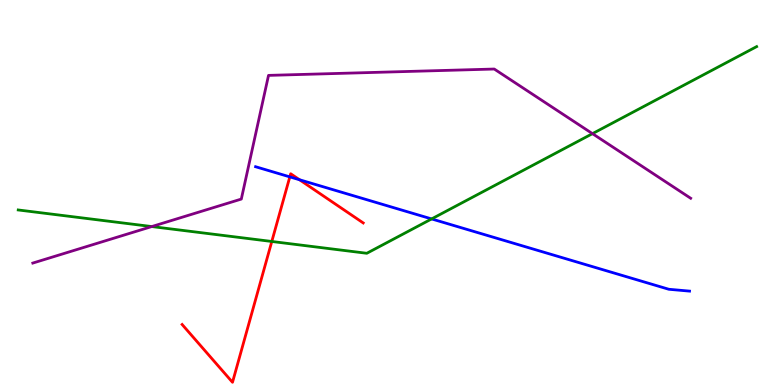[{'lines': ['blue', 'red'], 'intersections': [{'x': 3.74, 'y': 5.41}, {'x': 3.86, 'y': 5.33}]}, {'lines': ['green', 'red'], 'intersections': [{'x': 3.51, 'y': 3.73}]}, {'lines': ['purple', 'red'], 'intersections': []}, {'lines': ['blue', 'green'], 'intersections': [{'x': 5.57, 'y': 4.31}]}, {'lines': ['blue', 'purple'], 'intersections': []}, {'lines': ['green', 'purple'], 'intersections': [{'x': 1.96, 'y': 4.12}, {'x': 7.64, 'y': 6.53}]}]